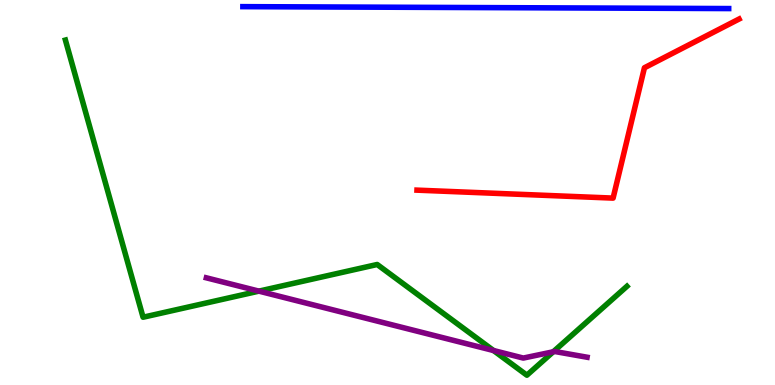[{'lines': ['blue', 'red'], 'intersections': []}, {'lines': ['green', 'red'], 'intersections': []}, {'lines': ['purple', 'red'], 'intersections': []}, {'lines': ['blue', 'green'], 'intersections': []}, {'lines': ['blue', 'purple'], 'intersections': []}, {'lines': ['green', 'purple'], 'intersections': [{'x': 3.34, 'y': 2.44}, {'x': 6.37, 'y': 0.895}, {'x': 7.14, 'y': 0.862}]}]